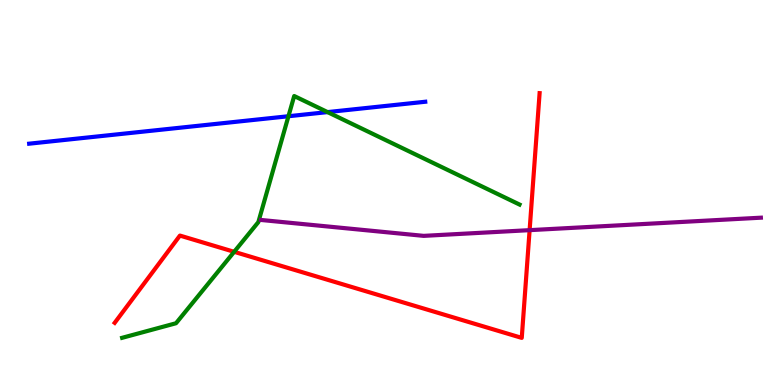[{'lines': ['blue', 'red'], 'intersections': []}, {'lines': ['green', 'red'], 'intersections': [{'x': 3.02, 'y': 3.46}]}, {'lines': ['purple', 'red'], 'intersections': [{'x': 6.83, 'y': 4.02}]}, {'lines': ['blue', 'green'], 'intersections': [{'x': 3.72, 'y': 6.98}, {'x': 4.23, 'y': 7.09}]}, {'lines': ['blue', 'purple'], 'intersections': []}, {'lines': ['green', 'purple'], 'intersections': []}]